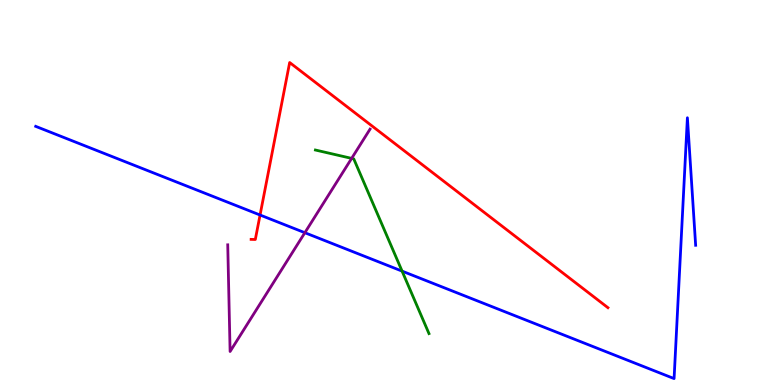[{'lines': ['blue', 'red'], 'intersections': [{'x': 3.36, 'y': 4.42}]}, {'lines': ['green', 'red'], 'intersections': []}, {'lines': ['purple', 'red'], 'intersections': []}, {'lines': ['blue', 'green'], 'intersections': [{'x': 5.19, 'y': 2.96}]}, {'lines': ['blue', 'purple'], 'intersections': [{'x': 3.93, 'y': 3.96}]}, {'lines': ['green', 'purple'], 'intersections': [{'x': 4.54, 'y': 5.89}]}]